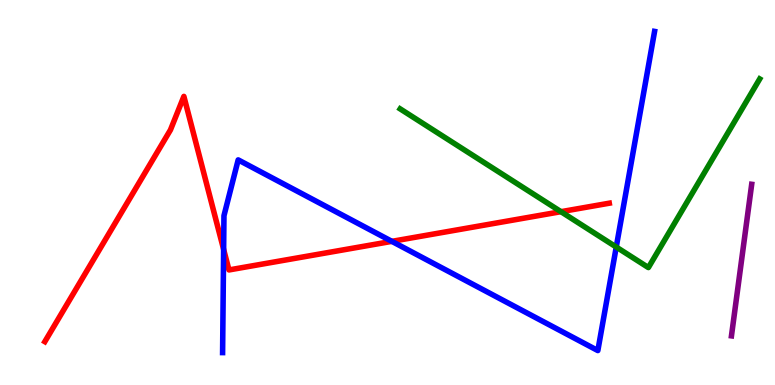[{'lines': ['blue', 'red'], 'intersections': [{'x': 2.89, 'y': 3.52}, {'x': 5.06, 'y': 3.73}]}, {'lines': ['green', 'red'], 'intersections': [{'x': 7.24, 'y': 4.5}]}, {'lines': ['purple', 'red'], 'intersections': []}, {'lines': ['blue', 'green'], 'intersections': [{'x': 7.95, 'y': 3.58}]}, {'lines': ['blue', 'purple'], 'intersections': []}, {'lines': ['green', 'purple'], 'intersections': []}]